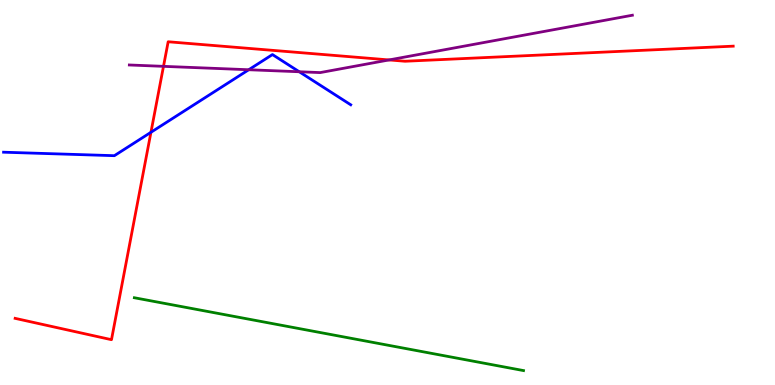[{'lines': ['blue', 'red'], 'intersections': [{'x': 1.95, 'y': 6.56}]}, {'lines': ['green', 'red'], 'intersections': []}, {'lines': ['purple', 'red'], 'intersections': [{'x': 2.11, 'y': 8.28}, {'x': 5.02, 'y': 8.44}]}, {'lines': ['blue', 'green'], 'intersections': []}, {'lines': ['blue', 'purple'], 'intersections': [{'x': 3.21, 'y': 8.19}, {'x': 3.86, 'y': 8.14}]}, {'lines': ['green', 'purple'], 'intersections': []}]